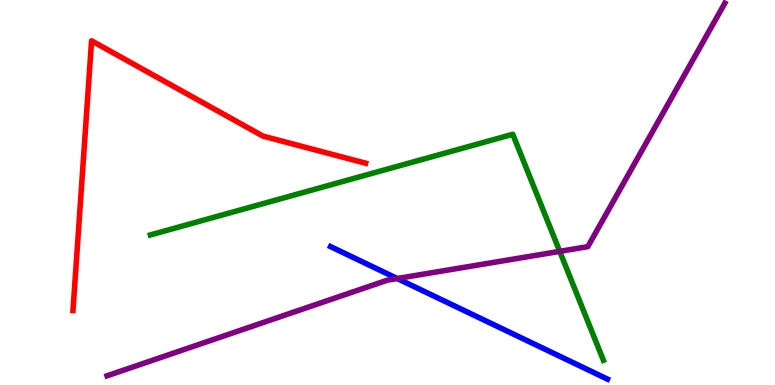[{'lines': ['blue', 'red'], 'intersections': []}, {'lines': ['green', 'red'], 'intersections': []}, {'lines': ['purple', 'red'], 'intersections': []}, {'lines': ['blue', 'green'], 'intersections': []}, {'lines': ['blue', 'purple'], 'intersections': [{'x': 5.13, 'y': 2.77}]}, {'lines': ['green', 'purple'], 'intersections': [{'x': 7.22, 'y': 3.47}]}]